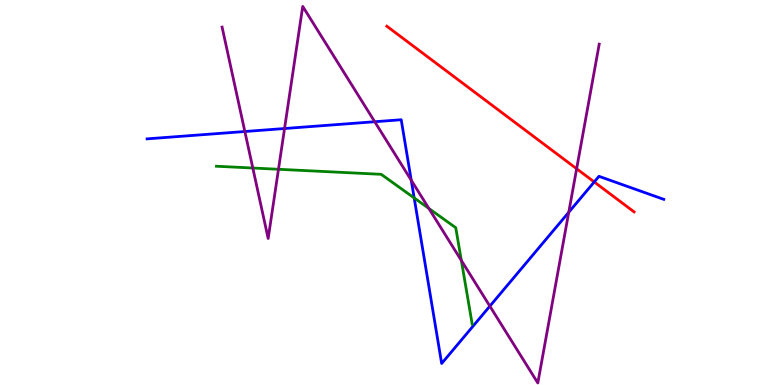[{'lines': ['blue', 'red'], 'intersections': [{'x': 7.67, 'y': 5.27}]}, {'lines': ['green', 'red'], 'intersections': []}, {'lines': ['purple', 'red'], 'intersections': [{'x': 7.44, 'y': 5.62}]}, {'lines': ['blue', 'green'], 'intersections': [{'x': 5.34, 'y': 4.86}]}, {'lines': ['blue', 'purple'], 'intersections': [{'x': 3.16, 'y': 6.58}, {'x': 3.67, 'y': 6.66}, {'x': 4.84, 'y': 6.84}, {'x': 5.31, 'y': 5.32}, {'x': 6.32, 'y': 2.05}, {'x': 7.34, 'y': 4.49}]}, {'lines': ['green', 'purple'], 'intersections': [{'x': 3.26, 'y': 5.64}, {'x': 3.59, 'y': 5.6}, {'x': 5.53, 'y': 4.59}, {'x': 5.95, 'y': 3.23}]}]